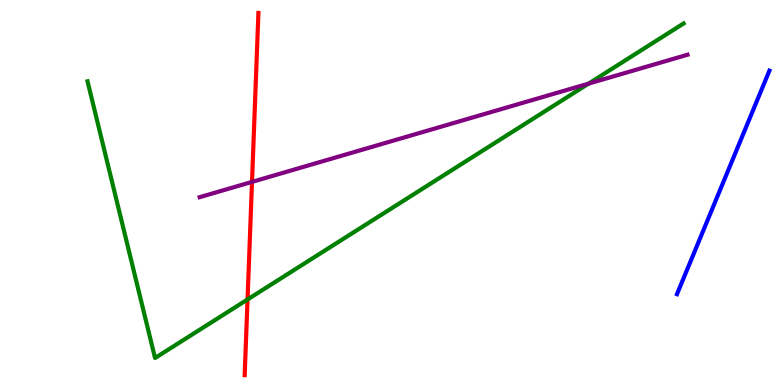[{'lines': ['blue', 'red'], 'intersections': []}, {'lines': ['green', 'red'], 'intersections': [{'x': 3.19, 'y': 2.22}]}, {'lines': ['purple', 'red'], 'intersections': [{'x': 3.25, 'y': 5.28}]}, {'lines': ['blue', 'green'], 'intersections': []}, {'lines': ['blue', 'purple'], 'intersections': []}, {'lines': ['green', 'purple'], 'intersections': [{'x': 7.59, 'y': 7.83}]}]